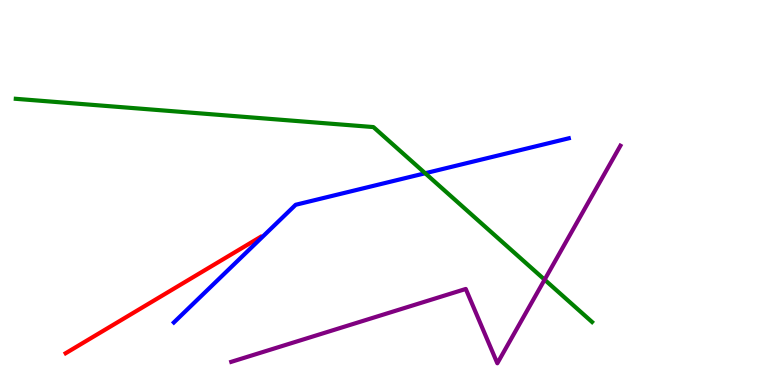[{'lines': ['blue', 'red'], 'intersections': []}, {'lines': ['green', 'red'], 'intersections': []}, {'lines': ['purple', 'red'], 'intersections': []}, {'lines': ['blue', 'green'], 'intersections': [{'x': 5.49, 'y': 5.5}]}, {'lines': ['blue', 'purple'], 'intersections': []}, {'lines': ['green', 'purple'], 'intersections': [{'x': 7.03, 'y': 2.74}]}]